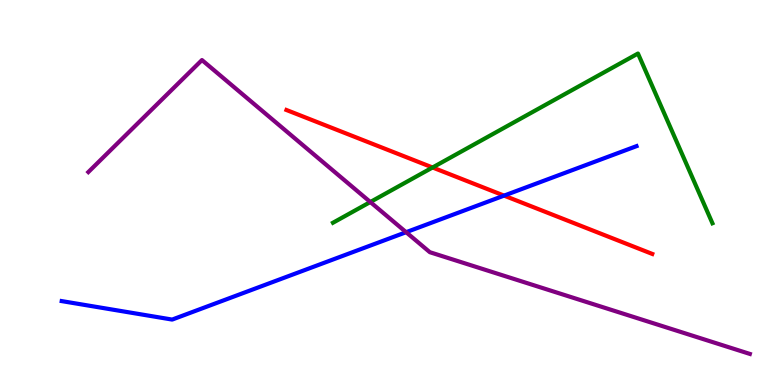[{'lines': ['blue', 'red'], 'intersections': [{'x': 6.5, 'y': 4.92}]}, {'lines': ['green', 'red'], 'intersections': [{'x': 5.58, 'y': 5.65}]}, {'lines': ['purple', 'red'], 'intersections': []}, {'lines': ['blue', 'green'], 'intersections': []}, {'lines': ['blue', 'purple'], 'intersections': [{'x': 5.24, 'y': 3.97}]}, {'lines': ['green', 'purple'], 'intersections': [{'x': 4.78, 'y': 4.75}]}]